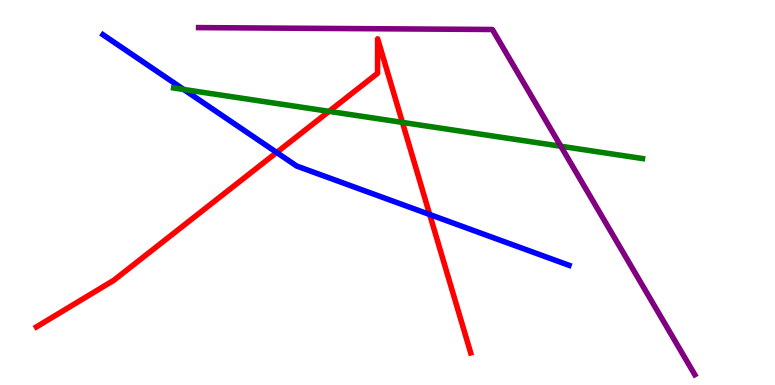[{'lines': ['blue', 'red'], 'intersections': [{'x': 3.57, 'y': 6.04}, {'x': 5.54, 'y': 4.43}]}, {'lines': ['green', 'red'], 'intersections': [{'x': 4.25, 'y': 7.11}, {'x': 5.19, 'y': 6.82}]}, {'lines': ['purple', 'red'], 'intersections': []}, {'lines': ['blue', 'green'], 'intersections': [{'x': 2.37, 'y': 7.68}]}, {'lines': ['blue', 'purple'], 'intersections': []}, {'lines': ['green', 'purple'], 'intersections': [{'x': 7.24, 'y': 6.2}]}]